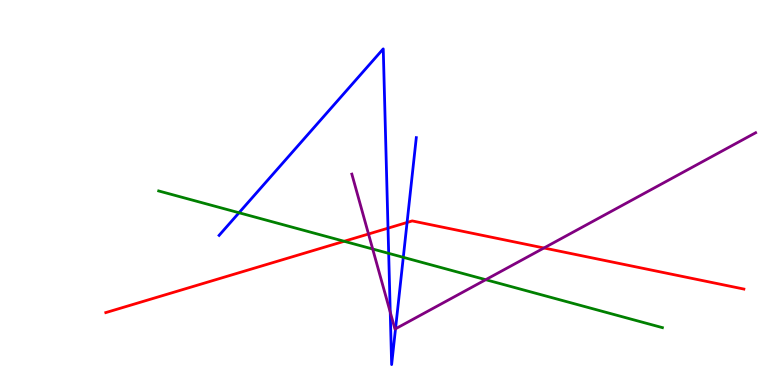[{'lines': ['blue', 'red'], 'intersections': [{'x': 5.01, 'y': 4.07}, {'x': 5.25, 'y': 4.22}]}, {'lines': ['green', 'red'], 'intersections': [{'x': 4.44, 'y': 3.73}]}, {'lines': ['purple', 'red'], 'intersections': [{'x': 4.75, 'y': 3.92}, {'x': 7.02, 'y': 3.56}]}, {'lines': ['blue', 'green'], 'intersections': [{'x': 3.08, 'y': 4.47}, {'x': 5.02, 'y': 3.42}, {'x': 5.2, 'y': 3.32}]}, {'lines': ['blue', 'purple'], 'intersections': [{'x': 5.04, 'y': 1.89}, {'x': 5.1, 'y': 1.46}]}, {'lines': ['green', 'purple'], 'intersections': [{'x': 4.81, 'y': 3.53}, {'x': 6.27, 'y': 2.74}]}]